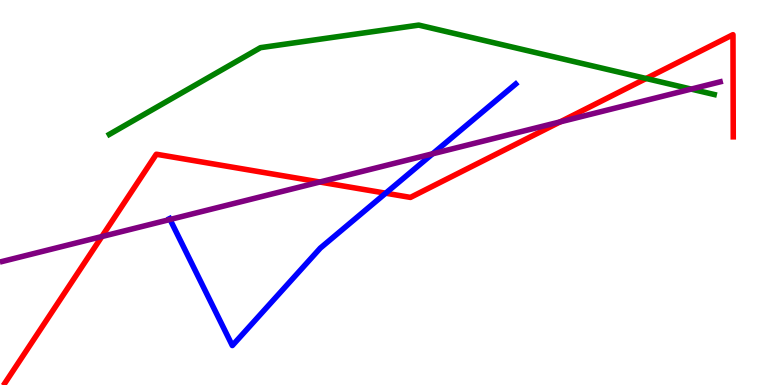[{'lines': ['blue', 'red'], 'intersections': [{'x': 4.98, 'y': 4.98}]}, {'lines': ['green', 'red'], 'intersections': [{'x': 8.34, 'y': 7.96}]}, {'lines': ['purple', 'red'], 'intersections': [{'x': 1.31, 'y': 3.86}, {'x': 4.13, 'y': 5.27}, {'x': 7.23, 'y': 6.83}]}, {'lines': ['blue', 'green'], 'intersections': []}, {'lines': ['blue', 'purple'], 'intersections': [{'x': 2.19, 'y': 4.3}, {'x': 5.58, 'y': 6.01}]}, {'lines': ['green', 'purple'], 'intersections': [{'x': 8.92, 'y': 7.69}]}]